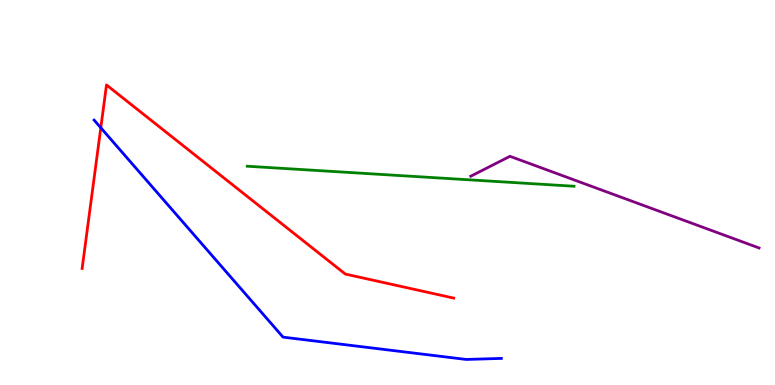[{'lines': ['blue', 'red'], 'intersections': [{'x': 1.3, 'y': 6.68}]}, {'lines': ['green', 'red'], 'intersections': []}, {'lines': ['purple', 'red'], 'intersections': []}, {'lines': ['blue', 'green'], 'intersections': []}, {'lines': ['blue', 'purple'], 'intersections': []}, {'lines': ['green', 'purple'], 'intersections': []}]